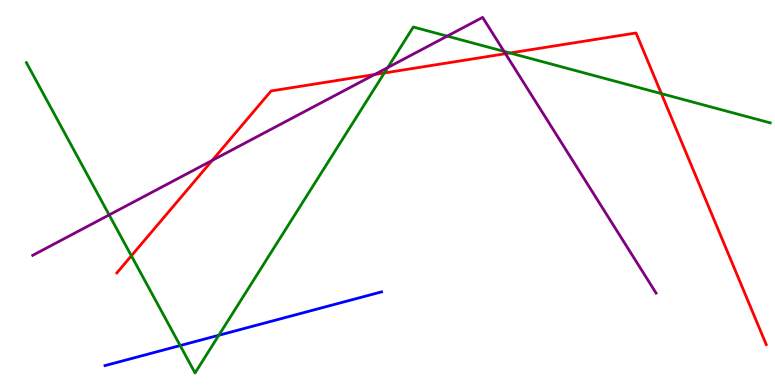[{'lines': ['blue', 'red'], 'intersections': []}, {'lines': ['green', 'red'], 'intersections': [{'x': 1.7, 'y': 3.36}, {'x': 4.96, 'y': 8.1}, {'x': 6.58, 'y': 8.62}, {'x': 8.53, 'y': 7.57}]}, {'lines': ['purple', 'red'], 'intersections': [{'x': 2.74, 'y': 5.83}, {'x': 4.83, 'y': 8.06}, {'x': 6.52, 'y': 8.6}]}, {'lines': ['blue', 'green'], 'intersections': [{'x': 2.32, 'y': 1.02}, {'x': 2.82, 'y': 1.29}]}, {'lines': ['blue', 'purple'], 'intersections': []}, {'lines': ['green', 'purple'], 'intersections': [{'x': 1.41, 'y': 4.42}, {'x': 5.0, 'y': 8.24}, {'x': 5.77, 'y': 9.06}, {'x': 6.5, 'y': 8.67}]}]